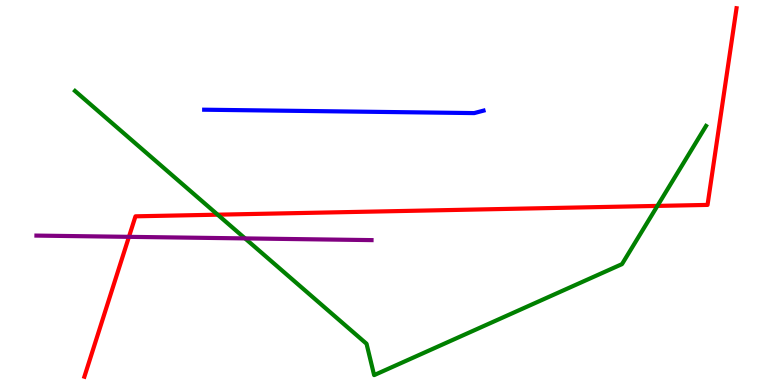[{'lines': ['blue', 'red'], 'intersections': []}, {'lines': ['green', 'red'], 'intersections': [{'x': 2.81, 'y': 4.42}, {'x': 8.48, 'y': 4.65}]}, {'lines': ['purple', 'red'], 'intersections': [{'x': 1.66, 'y': 3.85}]}, {'lines': ['blue', 'green'], 'intersections': []}, {'lines': ['blue', 'purple'], 'intersections': []}, {'lines': ['green', 'purple'], 'intersections': [{'x': 3.16, 'y': 3.81}]}]